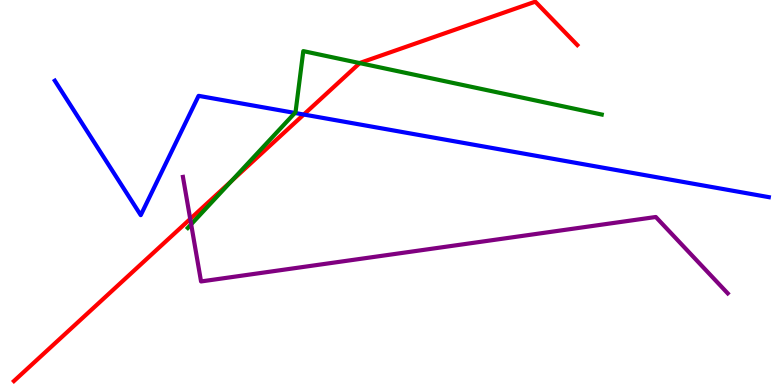[{'lines': ['blue', 'red'], 'intersections': [{'x': 3.92, 'y': 7.03}]}, {'lines': ['green', 'red'], 'intersections': [{'x': 2.99, 'y': 5.3}, {'x': 4.64, 'y': 8.36}]}, {'lines': ['purple', 'red'], 'intersections': [{'x': 2.45, 'y': 4.31}]}, {'lines': ['blue', 'green'], 'intersections': [{'x': 3.81, 'y': 7.07}]}, {'lines': ['blue', 'purple'], 'intersections': []}, {'lines': ['green', 'purple'], 'intersections': [{'x': 2.47, 'y': 4.17}]}]